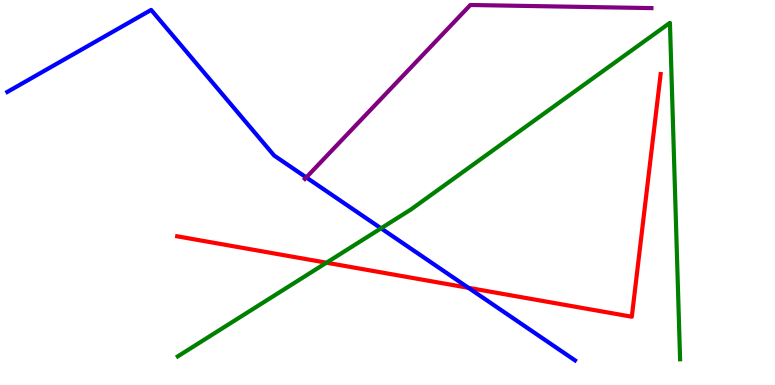[{'lines': ['blue', 'red'], 'intersections': [{'x': 6.04, 'y': 2.52}]}, {'lines': ['green', 'red'], 'intersections': [{'x': 4.21, 'y': 3.18}]}, {'lines': ['purple', 'red'], 'intersections': []}, {'lines': ['blue', 'green'], 'intersections': [{'x': 4.92, 'y': 4.07}]}, {'lines': ['blue', 'purple'], 'intersections': [{'x': 3.95, 'y': 5.39}]}, {'lines': ['green', 'purple'], 'intersections': []}]